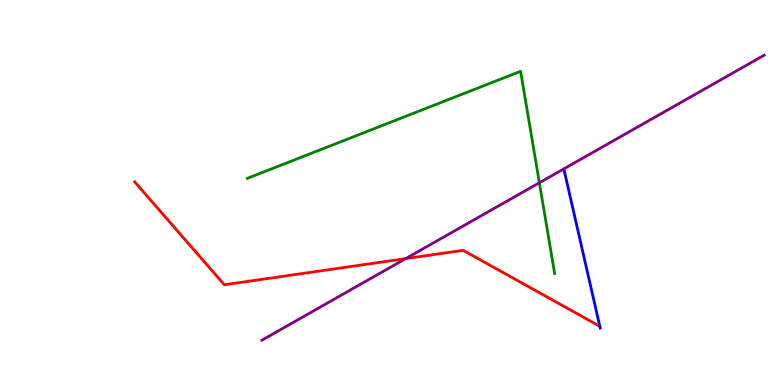[{'lines': ['blue', 'red'], 'intersections': []}, {'lines': ['green', 'red'], 'intersections': []}, {'lines': ['purple', 'red'], 'intersections': [{'x': 5.24, 'y': 3.28}]}, {'lines': ['blue', 'green'], 'intersections': []}, {'lines': ['blue', 'purple'], 'intersections': []}, {'lines': ['green', 'purple'], 'intersections': [{'x': 6.96, 'y': 5.25}]}]